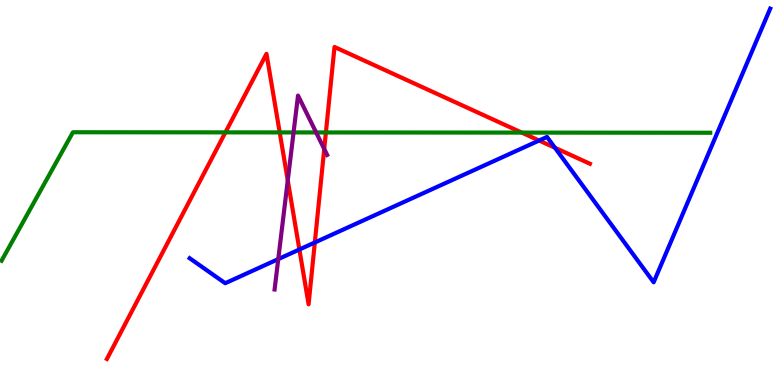[{'lines': ['blue', 'red'], 'intersections': [{'x': 3.86, 'y': 3.52}, {'x': 4.06, 'y': 3.7}, {'x': 6.96, 'y': 6.35}, {'x': 7.16, 'y': 6.16}]}, {'lines': ['green', 'red'], 'intersections': [{'x': 2.91, 'y': 6.56}, {'x': 3.61, 'y': 6.56}, {'x': 4.21, 'y': 6.56}, {'x': 6.73, 'y': 6.56}]}, {'lines': ['purple', 'red'], 'intersections': [{'x': 3.71, 'y': 5.31}, {'x': 4.18, 'y': 6.13}]}, {'lines': ['blue', 'green'], 'intersections': []}, {'lines': ['blue', 'purple'], 'intersections': [{'x': 3.59, 'y': 3.27}]}, {'lines': ['green', 'purple'], 'intersections': [{'x': 3.79, 'y': 6.56}, {'x': 4.08, 'y': 6.56}]}]